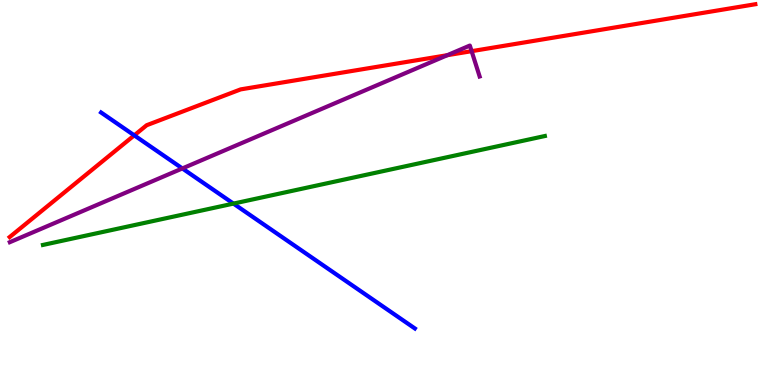[{'lines': ['blue', 'red'], 'intersections': [{'x': 1.73, 'y': 6.48}]}, {'lines': ['green', 'red'], 'intersections': []}, {'lines': ['purple', 'red'], 'intersections': [{'x': 5.77, 'y': 8.57}, {'x': 6.09, 'y': 8.67}]}, {'lines': ['blue', 'green'], 'intersections': [{'x': 3.01, 'y': 4.71}]}, {'lines': ['blue', 'purple'], 'intersections': [{'x': 2.35, 'y': 5.62}]}, {'lines': ['green', 'purple'], 'intersections': []}]